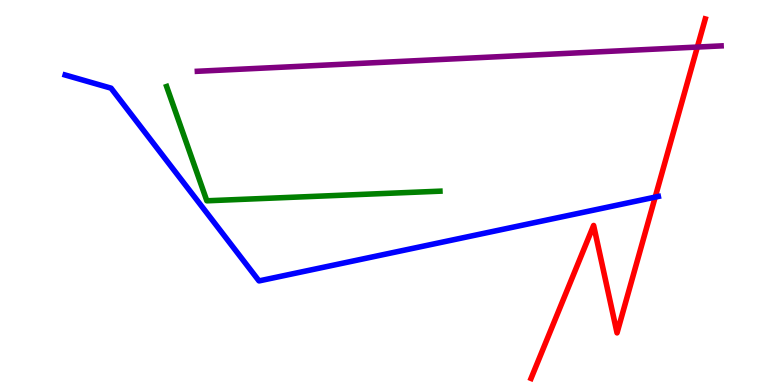[{'lines': ['blue', 'red'], 'intersections': [{'x': 8.45, 'y': 4.88}]}, {'lines': ['green', 'red'], 'intersections': []}, {'lines': ['purple', 'red'], 'intersections': [{'x': 9.0, 'y': 8.78}]}, {'lines': ['blue', 'green'], 'intersections': []}, {'lines': ['blue', 'purple'], 'intersections': []}, {'lines': ['green', 'purple'], 'intersections': []}]